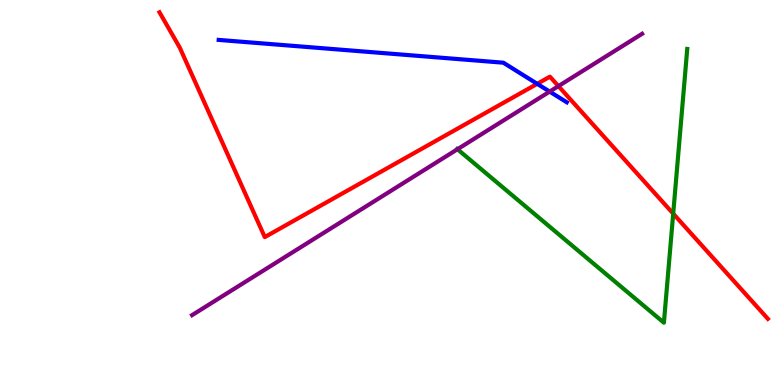[{'lines': ['blue', 'red'], 'intersections': [{'x': 6.93, 'y': 7.82}]}, {'lines': ['green', 'red'], 'intersections': [{'x': 8.69, 'y': 4.45}]}, {'lines': ['purple', 'red'], 'intersections': [{'x': 7.21, 'y': 7.76}]}, {'lines': ['blue', 'green'], 'intersections': []}, {'lines': ['blue', 'purple'], 'intersections': [{'x': 7.09, 'y': 7.62}]}, {'lines': ['green', 'purple'], 'intersections': [{'x': 5.9, 'y': 6.12}]}]